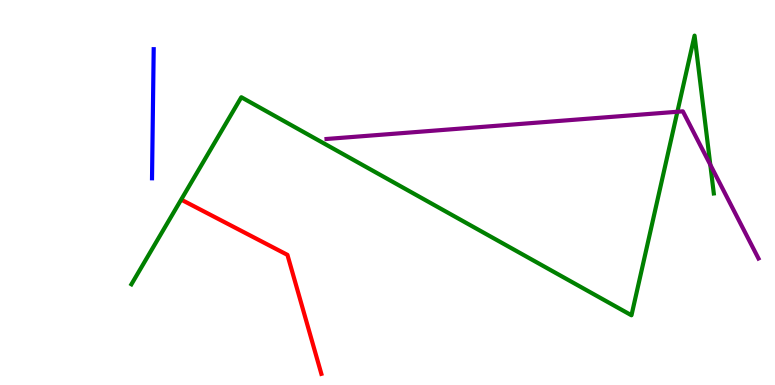[{'lines': ['blue', 'red'], 'intersections': []}, {'lines': ['green', 'red'], 'intersections': []}, {'lines': ['purple', 'red'], 'intersections': []}, {'lines': ['blue', 'green'], 'intersections': []}, {'lines': ['blue', 'purple'], 'intersections': []}, {'lines': ['green', 'purple'], 'intersections': [{'x': 8.74, 'y': 7.1}, {'x': 9.17, 'y': 5.72}]}]